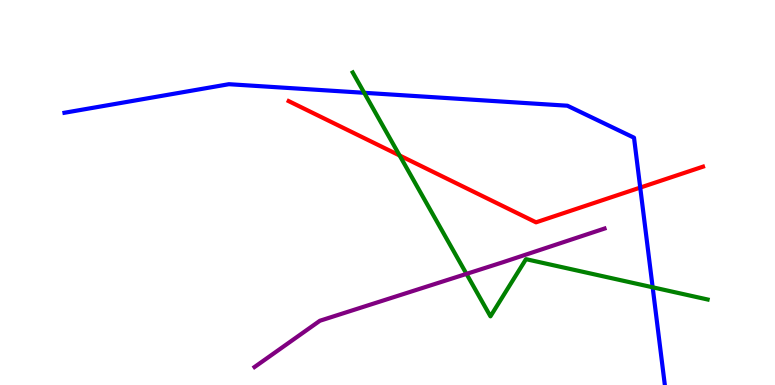[{'lines': ['blue', 'red'], 'intersections': [{'x': 8.26, 'y': 5.13}]}, {'lines': ['green', 'red'], 'intersections': [{'x': 5.16, 'y': 5.96}]}, {'lines': ['purple', 'red'], 'intersections': []}, {'lines': ['blue', 'green'], 'intersections': [{'x': 4.7, 'y': 7.59}, {'x': 8.42, 'y': 2.54}]}, {'lines': ['blue', 'purple'], 'intersections': []}, {'lines': ['green', 'purple'], 'intersections': [{'x': 6.02, 'y': 2.89}]}]